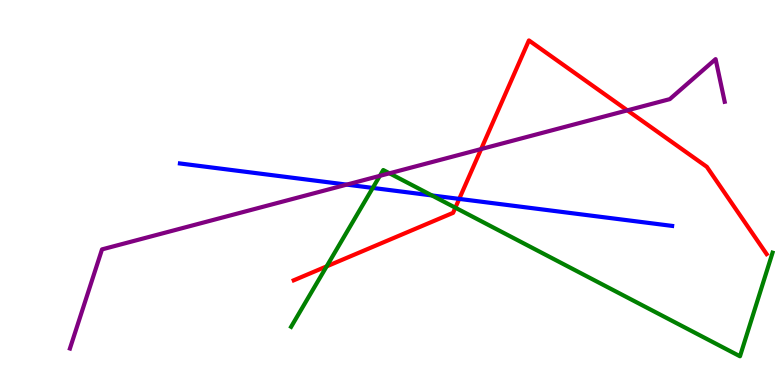[{'lines': ['blue', 'red'], 'intersections': [{'x': 5.93, 'y': 4.83}]}, {'lines': ['green', 'red'], 'intersections': [{'x': 4.21, 'y': 3.08}, {'x': 5.88, 'y': 4.61}]}, {'lines': ['purple', 'red'], 'intersections': [{'x': 6.21, 'y': 6.13}, {'x': 8.09, 'y': 7.13}]}, {'lines': ['blue', 'green'], 'intersections': [{'x': 4.81, 'y': 5.12}, {'x': 5.57, 'y': 4.92}]}, {'lines': ['blue', 'purple'], 'intersections': [{'x': 4.47, 'y': 5.2}]}, {'lines': ['green', 'purple'], 'intersections': [{'x': 4.9, 'y': 5.43}, {'x': 5.03, 'y': 5.5}]}]